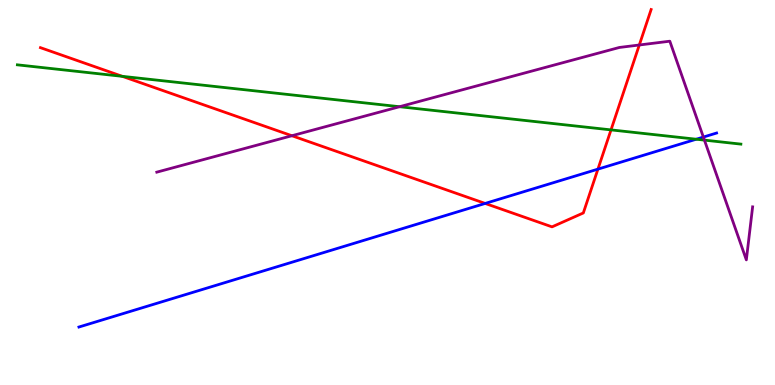[{'lines': ['blue', 'red'], 'intersections': [{'x': 6.26, 'y': 4.72}, {'x': 7.72, 'y': 5.61}]}, {'lines': ['green', 'red'], 'intersections': [{'x': 1.58, 'y': 8.02}, {'x': 7.88, 'y': 6.63}]}, {'lines': ['purple', 'red'], 'intersections': [{'x': 3.77, 'y': 6.47}, {'x': 8.25, 'y': 8.83}]}, {'lines': ['blue', 'green'], 'intersections': [{'x': 8.98, 'y': 6.38}]}, {'lines': ['blue', 'purple'], 'intersections': [{'x': 9.08, 'y': 6.44}]}, {'lines': ['green', 'purple'], 'intersections': [{'x': 5.16, 'y': 7.23}, {'x': 9.09, 'y': 6.36}]}]